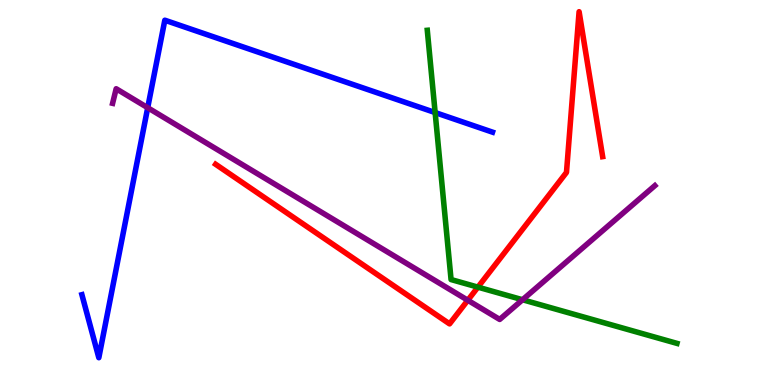[{'lines': ['blue', 'red'], 'intersections': []}, {'lines': ['green', 'red'], 'intersections': [{'x': 6.17, 'y': 2.54}]}, {'lines': ['purple', 'red'], 'intersections': [{'x': 6.04, 'y': 2.2}]}, {'lines': ['blue', 'green'], 'intersections': [{'x': 5.61, 'y': 7.08}]}, {'lines': ['blue', 'purple'], 'intersections': [{'x': 1.91, 'y': 7.2}]}, {'lines': ['green', 'purple'], 'intersections': [{'x': 6.74, 'y': 2.21}]}]